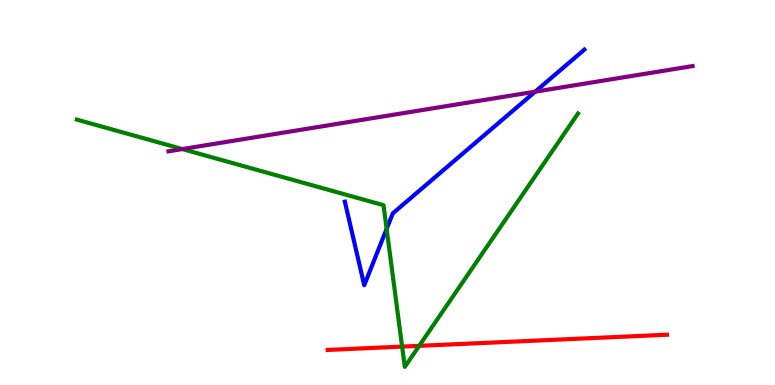[{'lines': ['blue', 'red'], 'intersections': []}, {'lines': ['green', 'red'], 'intersections': [{'x': 5.19, 'y': 0.997}, {'x': 5.41, 'y': 1.02}]}, {'lines': ['purple', 'red'], 'intersections': []}, {'lines': ['blue', 'green'], 'intersections': [{'x': 4.99, 'y': 4.05}]}, {'lines': ['blue', 'purple'], 'intersections': [{'x': 6.91, 'y': 7.62}]}, {'lines': ['green', 'purple'], 'intersections': [{'x': 2.35, 'y': 6.13}]}]